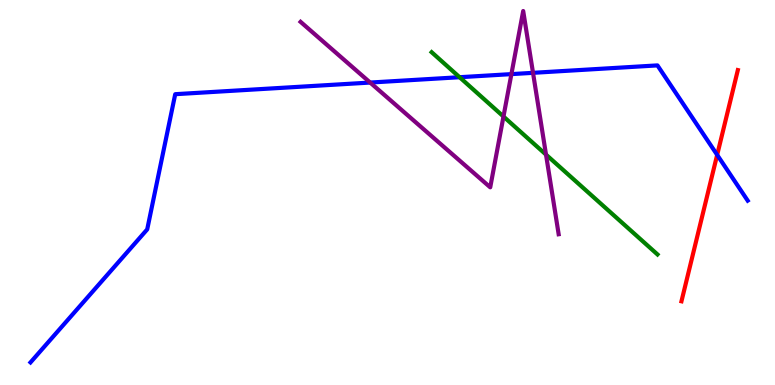[{'lines': ['blue', 'red'], 'intersections': [{'x': 9.25, 'y': 5.98}]}, {'lines': ['green', 'red'], 'intersections': []}, {'lines': ['purple', 'red'], 'intersections': []}, {'lines': ['blue', 'green'], 'intersections': [{'x': 5.93, 'y': 7.99}]}, {'lines': ['blue', 'purple'], 'intersections': [{'x': 4.78, 'y': 7.86}, {'x': 6.6, 'y': 8.07}, {'x': 6.88, 'y': 8.11}]}, {'lines': ['green', 'purple'], 'intersections': [{'x': 6.5, 'y': 6.97}, {'x': 7.05, 'y': 5.98}]}]